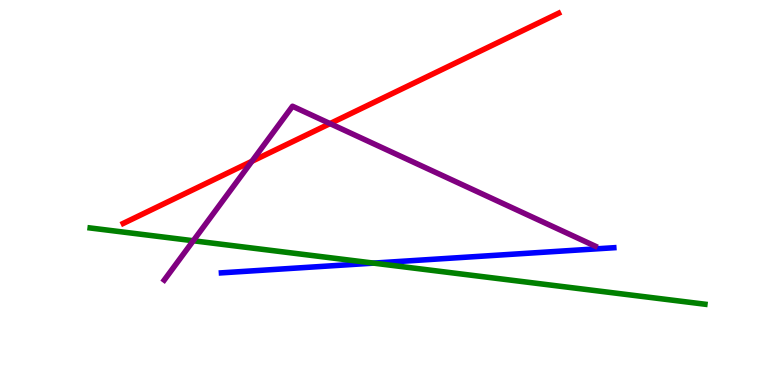[{'lines': ['blue', 'red'], 'intersections': []}, {'lines': ['green', 'red'], 'intersections': []}, {'lines': ['purple', 'red'], 'intersections': [{'x': 3.25, 'y': 5.81}, {'x': 4.26, 'y': 6.79}]}, {'lines': ['blue', 'green'], 'intersections': [{'x': 4.82, 'y': 3.17}]}, {'lines': ['blue', 'purple'], 'intersections': []}, {'lines': ['green', 'purple'], 'intersections': [{'x': 2.49, 'y': 3.75}]}]